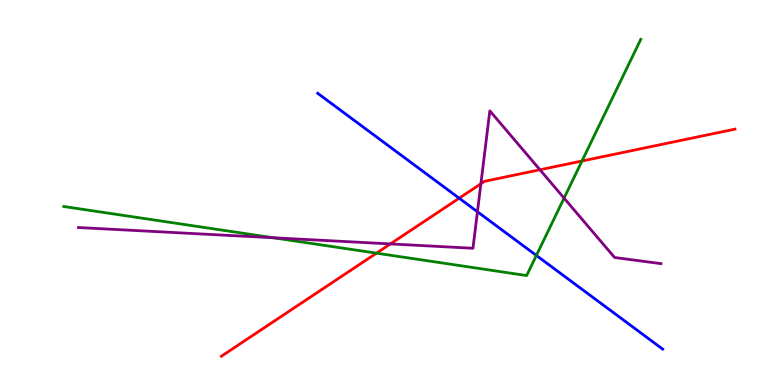[{'lines': ['blue', 'red'], 'intersections': [{'x': 5.92, 'y': 4.85}]}, {'lines': ['green', 'red'], 'intersections': [{'x': 4.86, 'y': 3.42}, {'x': 7.51, 'y': 5.82}]}, {'lines': ['purple', 'red'], 'intersections': [{'x': 5.04, 'y': 3.66}, {'x': 6.2, 'y': 5.23}, {'x': 6.97, 'y': 5.59}]}, {'lines': ['blue', 'green'], 'intersections': [{'x': 6.92, 'y': 3.36}]}, {'lines': ['blue', 'purple'], 'intersections': [{'x': 6.16, 'y': 4.5}]}, {'lines': ['green', 'purple'], 'intersections': [{'x': 3.53, 'y': 3.82}, {'x': 7.28, 'y': 4.85}]}]